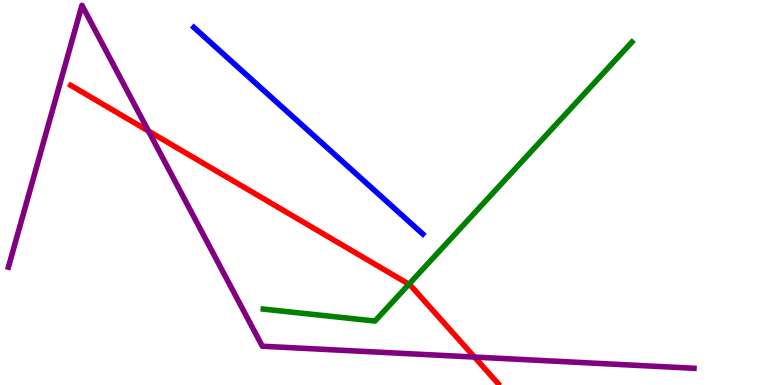[{'lines': ['blue', 'red'], 'intersections': []}, {'lines': ['green', 'red'], 'intersections': [{'x': 5.28, 'y': 2.62}]}, {'lines': ['purple', 'red'], 'intersections': [{'x': 1.92, 'y': 6.6}, {'x': 6.12, 'y': 0.725}]}, {'lines': ['blue', 'green'], 'intersections': []}, {'lines': ['blue', 'purple'], 'intersections': []}, {'lines': ['green', 'purple'], 'intersections': []}]